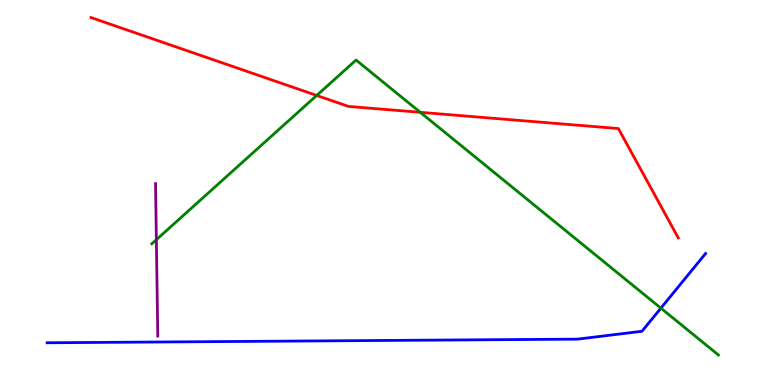[{'lines': ['blue', 'red'], 'intersections': []}, {'lines': ['green', 'red'], 'intersections': [{'x': 4.09, 'y': 7.52}, {'x': 5.42, 'y': 7.08}]}, {'lines': ['purple', 'red'], 'intersections': []}, {'lines': ['blue', 'green'], 'intersections': [{'x': 8.53, 'y': 2.0}]}, {'lines': ['blue', 'purple'], 'intersections': []}, {'lines': ['green', 'purple'], 'intersections': [{'x': 2.02, 'y': 3.77}]}]